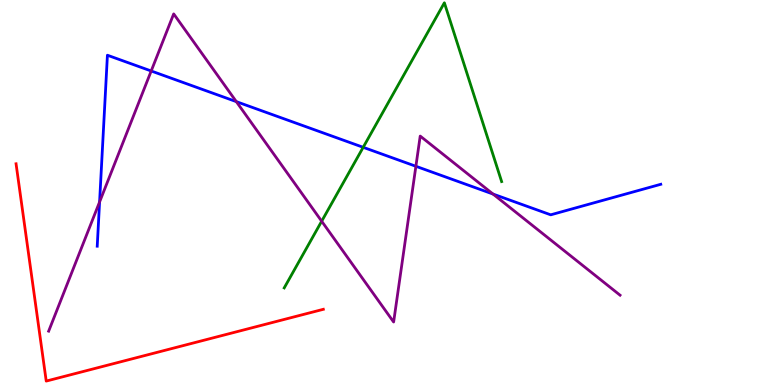[{'lines': ['blue', 'red'], 'intersections': []}, {'lines': ['green', 'red'], 'intersections': []}, {'lines': ['purple', 'red'], 'intersections': []}, {'lines': ['blue', 'green'], 'intersections': [{'x': 4.69, 'y': 6.17}]}, {'lines': ['blue', 'purple'], 'intersections': [{'x': 1.29, 'y': 4.75}, {'x': 1.95, 'y': 8.16}, {'x': 3.05, 'y': 7.36}, {'x': 5.37, 'y': 5.68}, {'x': 6.36, 'y': 4.96}]}, {'lines': ['green', 'purple'], 'intersections': [{'x': 4.15, 'y': 4.25}]}]